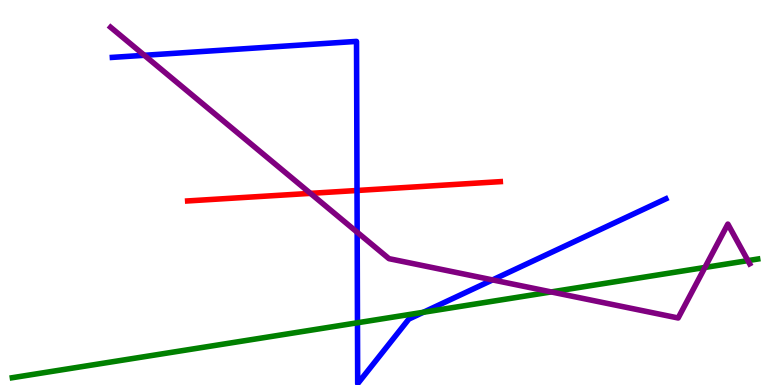[{'lines': ['blue', 'red'], 'intersections': [{'x': 4.61, 'y': 5.05}]}, {'lines': ['green', 'red'], 'intersections': []}, {'lines': ['purple', 'red'], 'intersections': [{'x': 4.01, 'y': 4.98}]}, {'lines': ['blue', 'green'], 'intersections': [{'x': 4.61, 'y': 1.62}, {'x': 5.46, 'y': 1.89}]}, {'lines': ['blue', 'purple'], 'intersections': [{'x': 1.86, 'y': 8.56}, {'x': 4.61, 'y': 3.97}, {'x': 6.36, 'y': 2.73}]}, {'lines': ['green', 'purple'], 'intersections': [{'x': 7.11, 'y': 2.42}, {'x': 9.1, 'y': 3.05}, {'x': 9.65, 'y': 3.23}]}]